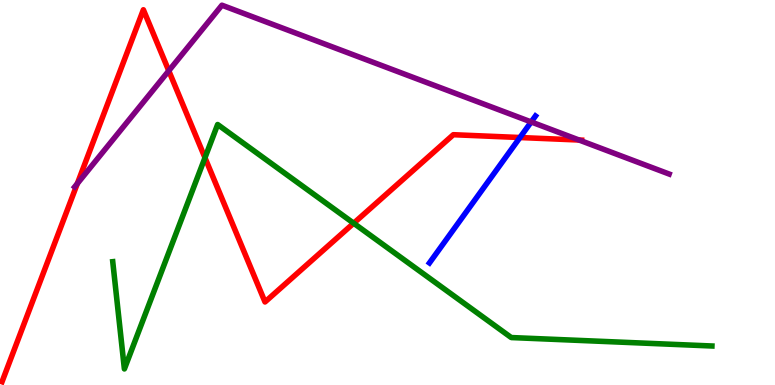[{'lines': ['blue', 'red'], 'intersections': [{'x': 6.71, 'y': 6.43}]}, {'lines': ['green', 'red'], 'intersections': [{'x': 2.64, 'y': 5.9}, {'x': 4.56, 'y': 4.2}]}, {'lines': ['purple', 'red'], 'intersections': [{'x': 0.998, 'y': 5.23}, {'x': 2.18, 'y': 8.16}, {'x': 7.47, 'y': 6.36}]}, {'lines': ['blue', 'green'], 'intersections': []}, {'lines': ['blue', 'purple'], 'intersections': [{'x': 6.85, 'y': 6.83}]}, {'lines': ['green', 'purple'], 'intersections': []}]